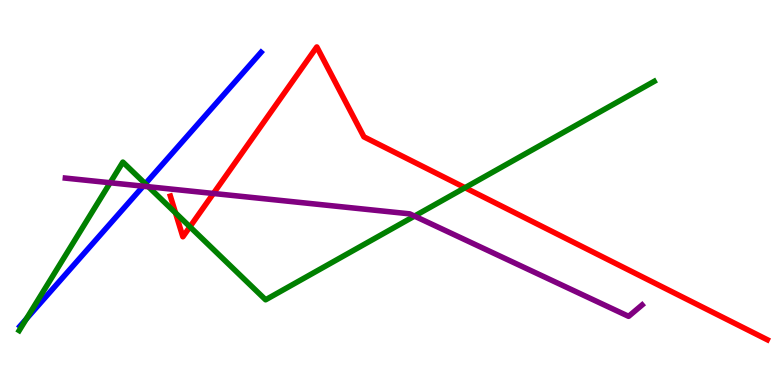[{'lines': ['blue', 'red'], 'intersections': []}, {'lines': ['green', 'red'], 'intersections': [{'x': 2.26, 'y': 4.47}, {'x': 2.45, 'y': 4.11}, {'x': 6.0, 'y': 5.12}]}, {'lines': ['purple', 'red'], 'intersections': [{'x': 2.75, 'y': 4.97}]}, {'lines': ['blue', 'green'], 'intersections': [{'x': 0.34, 'y': 1.72}, {'x': 1.88, 'y': 5.23}]}, {'lines': ['blue', 'purple'], 'intersections': [{'x': 1.85, 'y': 5.16}]}, {'lines': ['green', 'purple'], 'intersections': [{'x': 1.42, 'y': 5.25}, {'x': 1.91, 'y': 5.15}, {'x': 5.35, 'y': 4.39}]}]